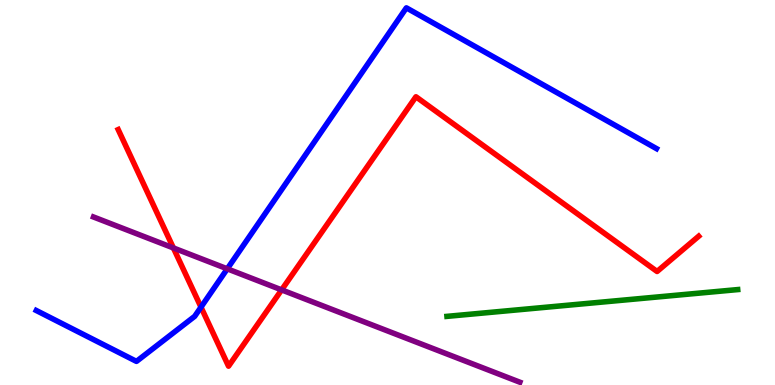[{'lines': ['blue', 'red'], 'intersections': [{'x': 2.59, 'y': 2.02}]}, {'lines': ['green', 'red'], 'intersections': []}, {'lines': ['purple', 'red'], 'intersections': [{'x': 2.24, 'y': 3.56}, {'x': 3.63, 'y': 2.47}]}, {'lines': ['blue', 'green'], 'intersections': []}, {'lines': ['blue', 'purple'], 'intersections': [{'x': 2.93, 'y': 3.02}]}, {'lines': ['green', 'purple'], 'intersections': []}]